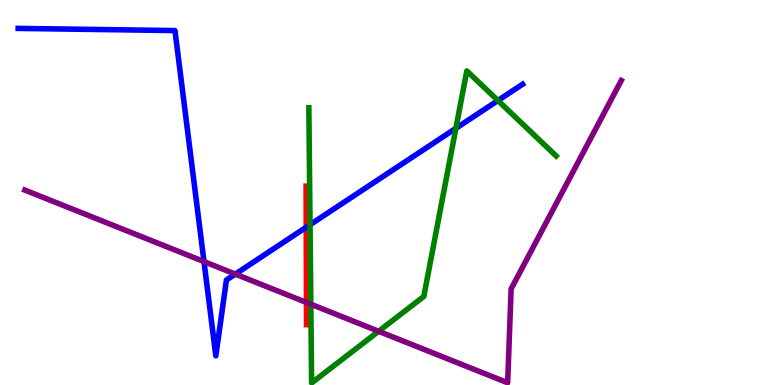[{'lines': ['blue', 'red'], 'intersections': [{'x': 3.95, 'y': 4.1}]}, {'lines': ['green', 'red'], 'intersections': []}, {'lines': ['purple', 'red'], 'intersections': [{'x': 3.95, 'y': 2.14}]}, {'lines': ['blue', 'green'], 'intersections': [{'x': 4.0, 'y': 4.16}, {'x': 5.88, 'y': 6.67}, {'x': 6.42, 'y': 7.39}]}, {'lines': ['blue', 'purple'], 'intersections': [{'x': 2.63, 'y': 3.21}, {'x': 3.04, 'y': 2.88}]}, {'lines': ['green', 'purple'], 'intersections': [{'x': 4.01, 'y': 2.1}, {'x': 4.89, 'y': 1.4}]}]